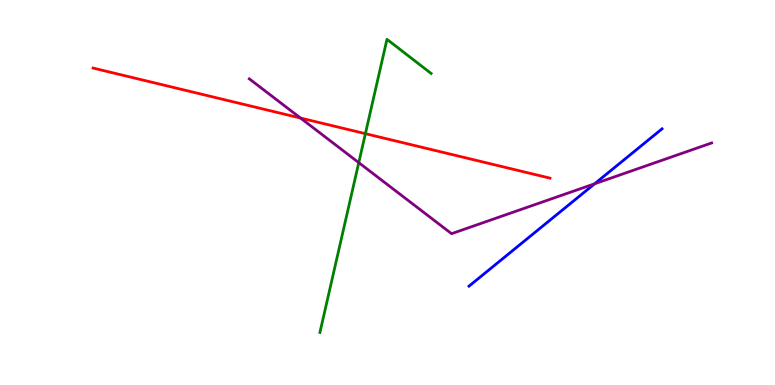[{'lines': ['blue', 'red'], 'intersections': []}, {'lines': ['green', 'red'], 'intersections': [{'x': 4.71, 'y': 6.53}]}, {'lines': ['purple', 'red'], 'intersections': [{'x': 3.88, 'y': 6.93}]}, {'lines': ['blue', 'green'], 'intersections': []}, {'lines': ['blue', 'purple'], 'intersections': [{'x': 7.67, 'y': 5.23}]}, {'lines': ['green', 'purple'], 'intersections': [{'x': 4.63, 'y': 5.78}]}]